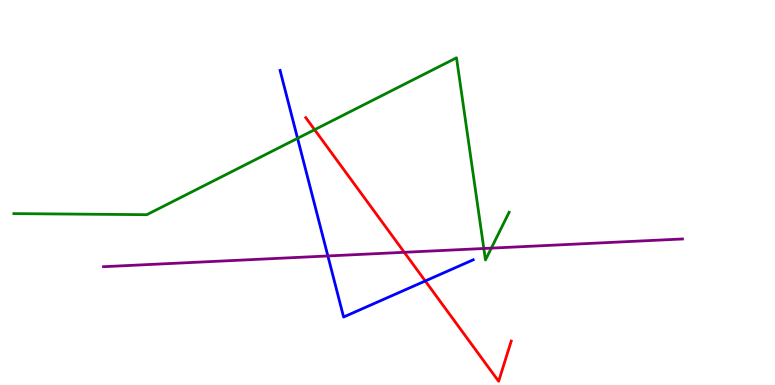[{'lines': ['blue', 'red'], 'intersections': [{'x': 5.49, 'y': 2.7}]}, {'lines': ['green', 'red'], 'intersections': [{'x': 4.06, 'y': 6.63}]}, {'lines': ['purple', 'red'], 'intersections': [{'x': 5.22, 'y': 3.45}]}, {'lines': ['blue', 'green'], 'intersections': [{'x': 3.84, 'y': 6.41}]}, {'lines': ['blue', 'purple'], 'intersections': [{'x': 4.23, 'y': 3.35}]}, {'lines': ['green', 'purple'], 'intersections': [{'x': 6.24, 'y': 3.55}, {'x': 6.34, 'y': 3.56}]}]